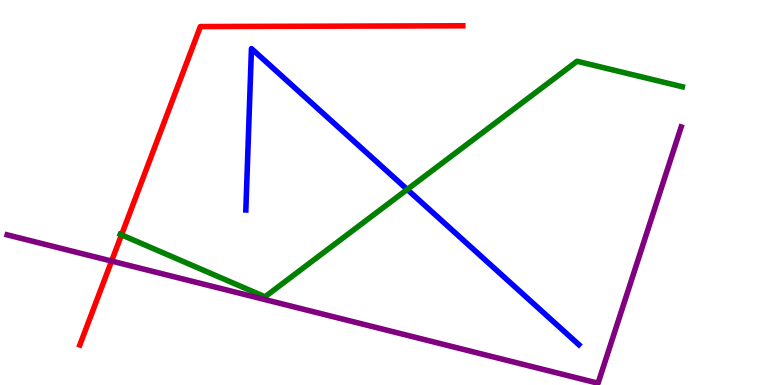[{'lines': ['blue', 'red'], 'intersections': []}, {'lines': ['green', 'red'], 'intersections': [{'x': 1.57, 'y': 3.9}]}, {'lines': ['purple', 'red'], 'intersections': [{'x': 1.44, 'y': 3.22}]}, {'lines': ['blue', 'green'], 'intersections': [{'x': 5.25, 'y': 5.08}]}, {'lines': ['blue', 'purple'], 'intersections': []}, {'lines': ['green', 'purple'], 'intersections': []}]